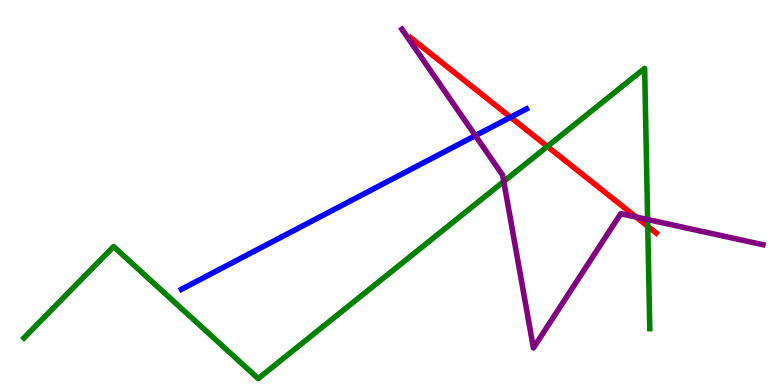[{'lines': ['blue', 'red'], 'intersections': [{'x': 6.59, 'y': 6.96}]}, {'lines': ['green', 'red'], 'intersections': [{'x': 7.06, 'y': 6.2}, {'x': 8.36, 'y': 4.12}]}, {'lines': ['purple', 'red'], 'intersections': [{'x': 8.21, 'y': 4.36}]}, {'lines': ['blue', 'green'], 'intersections': []}, {'lines': ['blue', 'purple'], 'intersections': [{'x': 6.13, 'y': 6.48}]}, {'lines': ['green', 'purple'], 'intersections': [{'x': 6.5, 'y': 5.29}, {'x': 8.36, 'y': 4.3}]}]